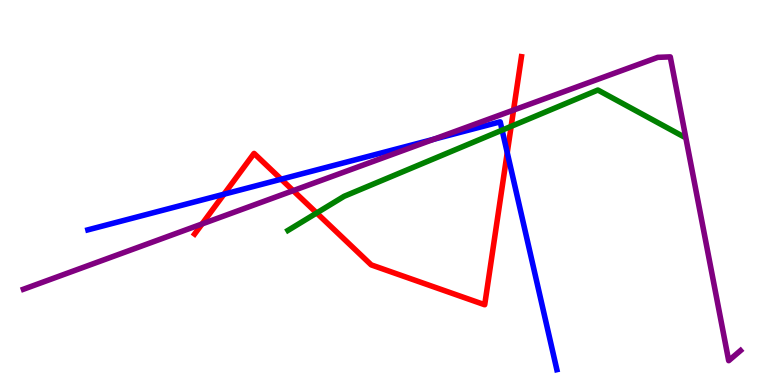[{'lines': ['blue', 'red'], 'intersections': [{'x': 2.89, 'y': 4.96}, {'x': 3.63, 'y': 5.34}, {'x': 6.55, 'y': 6.04}]}, {'lines': ['green', 'red'], 'intersections': [{'x': 4.09, 'y': 4.47}, {'x': 6.6, 'y': 6.72}]}, {'lines': ['purple', 'red'], 'intersections': [{'x': 2.61, 'y': 4.18}, {'x': 3.78, 'y': 5.05}, {'x': 6.63, 'y': 7.14}]}, {'lines': ['blue', 'green'], 'intersections': [{'x': 6.48, 'y': 6.62}]}, {'lines': ['blue', 'purple'], 'intersections': [{'x': 5.6, 'y': 6.38}]}, {'lines': ['green', 'purple'], 'intersections': []}]